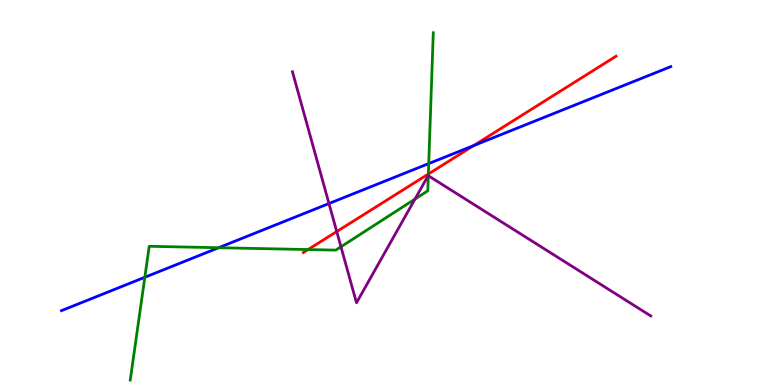[{'lines': ['blue', 'red'], 'intersections': [{'x': 6.11, 'y': 6.22}]}, {'lines': ['green', 'red'], 'intersections': [{'x': 3.98, 'y': 3.52}, {'x': 5.53, 'y': 5.48}]}, {'lines': ['purple', 'red'], 'intersections': [{'x': 4.35, 'y': 3.99}]}, {'lines': ['blue', 'green'], 'intersections': [{'x': 1.87, 'y': 2.8}, {'x': 2.82, 'y': 3.57}, {'x': 5.53, 'y': 5.75}]}, {'lines': ['blue', 'purple'], 'intersections': [{'x': 4.24, 'y': 4.71}]}, {'lines': ['green', 'purple'], 'intersections': [{'x': 4.4, 'y': 3.59}, {'x': 5.35, 'y': 4.83}, {'x': 5.53, 'y': 5.44}]}]